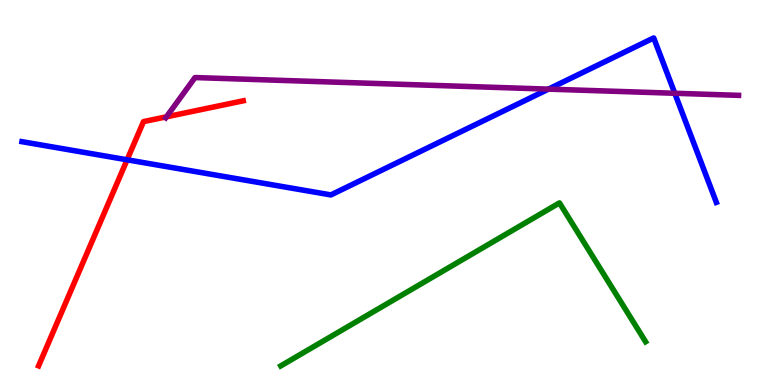[{'lines': ['blue', 'red'], 'intersections': [{'x': 1.64, 'y': 5.85}]}, {'lines': ['green', 'red'], 'intersections': []}, {'lines': ['purple', 'red'], 'intersections': [{'x': 2.15, 'y': 6.97}]}, {'lines': ['blue', 'green'], 'intersections': []}, {'lines': ['blue', 'purple'], 'intersections': [{'x': 7.08, 'y': 7.68}, {'x': 8.71, 'y': 7.58}]}, {'lines': ['green', 'purple'], 'intersections': []}]